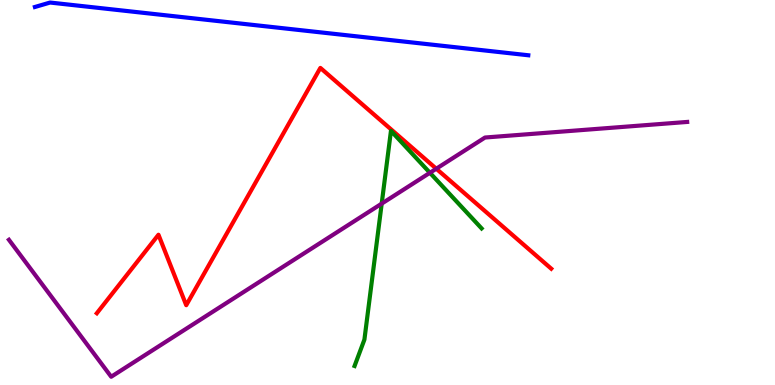[{'lines': ['blue', 'red'], 'intersections': []}, {'lines': ['green', 'red'], 'intersections': []}, {'lines': ['purple', 'red'], 'intersections': [{'x': 5.63, 'y': 5.62}]}, {'lines': ['blue', 'green'], 'intersections': []}, {'lines': ['blue', 'purple'], 'intersections': []}, {'lines': ['green', 'purple'], 'intersections': [{'x': 4.93, 'y': 4.71}, {'x': 5.55, 'y': 5.51}]}]